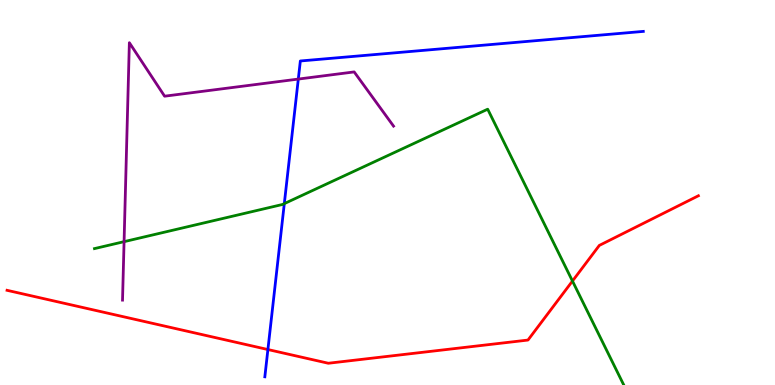[{'lines': ['blue', 'red'], 'intersections': [{'x': 3.46, 'y': 0.921}]}, {'lines': ['green', 'red'], 'intersections': [{'x': 7.39, 'y': 2.7}]}, {'lines': ['purple', 'red'], 'intersections': []}, {'lines': ['blue', 'green'], 'intersections': [{'x': 3.67, 'y': 4.71}]}, {'lines': ['blue', 'purple'], 'intersections': [{'x': 3.85, 'y': 7.95}]}, {'lines': ['green', 'purple'], 'intersections': [{'x': 1.6, 'y': 3.72}]}]